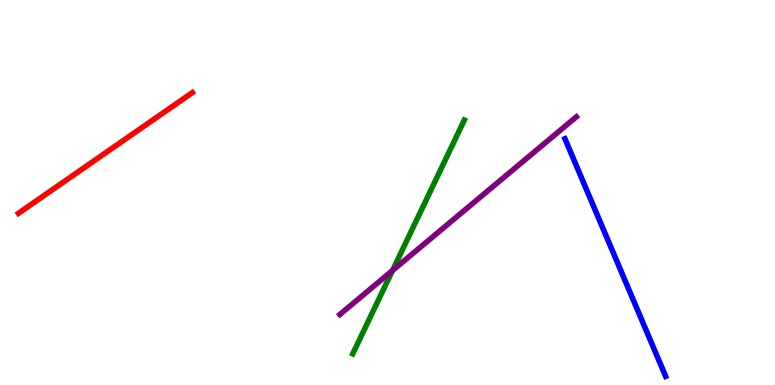[{'lines': ['blue', 'red'], 'intersections': []}, {'lines': ['green', 'red'], 'intersections': []}, {'lines': ['purple', 'red'], 'intersections': []}, {'lines': ['blue', 'green'], 'intersections': []}, {'lines': ['blue', 'purple'], 'intersections': []}, {'lines': ['green', 'purple'], 'intersections': [{'x': 5.06, 'y': 2.97}]}]